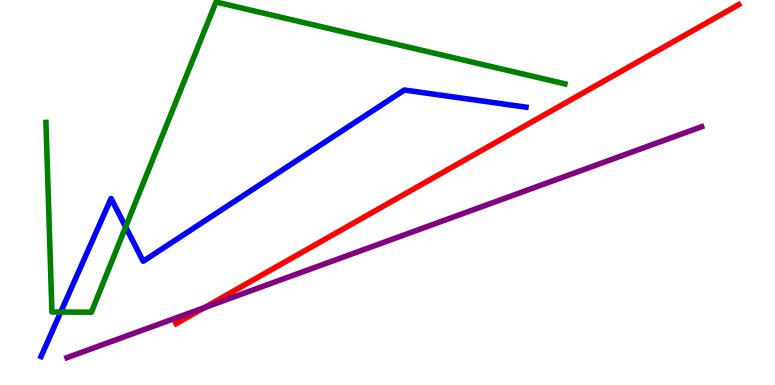[{'lines': ['blue', 'red'], 'intersections': []}, {'lines': ['green', 'red'], 'intersections': []}, {'lines': ['purple', 'red'], 'intersections': [{'x': 2.64, 'y': 2.01}]}, {'lines': ['blue', 'green'], 'intersections': [{'x': 0.784, 'y': 1.89}, {'x': 1.62, 'y': 4.11}]}, {'lines': ['blue', 'purple'], 'intersections': []}, {'lines': ['green', 'purple'], 'intersections': []}]